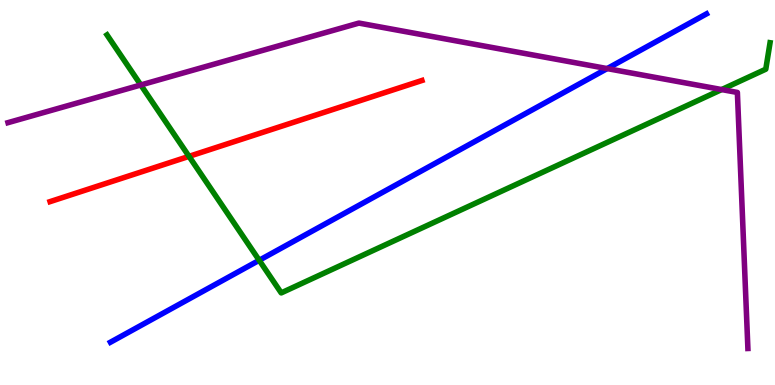[{'lines': ['blue', 'red'], 'intersections': []}, {'lines': ['green', 'red'], 'intersections': [{'x': 2.44, 'y': 5.94}]}, {'lines': ['purple', 'red'], 'intersections': []}, {'lines': ['blue', 'green'], 'intersections': [{'x': 3.34, 'y': 3.24}]}, {'lines': ['blue', 'purple'], 'intersections': [{'x': 7.83, 'y': 8.22}]}, {'lines': ['green', 'purple'], 'intersections': [{'x': 1.82, 'y': 7.79}, {'x': 9.31, 'y': 7.67}]}]